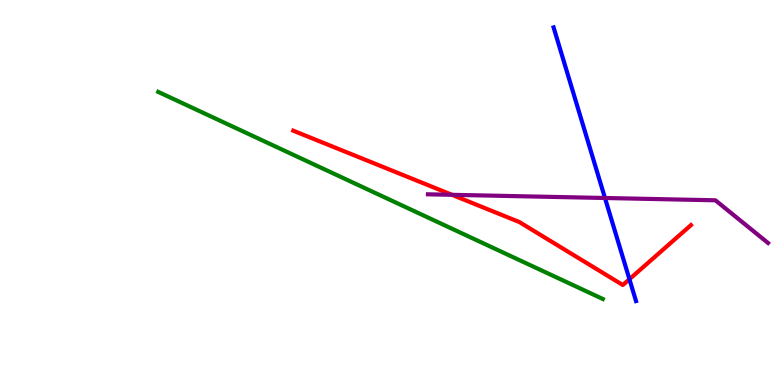[{'lines': ['blue', 'red'], 'intersections': [{'x': 8.12, 'y': 2.75}]}, {'lines': ['green', 'red'], 'intersections': []}, {'lines': ['purple', 'red'], 'intersections': [{'x': 5.83, 'y': 4.94}]}, {'lines': ['blue', 'green'], 'intersections': []}, {'lines': ['blue', 'purple'], 'intersections': [{'x': 7.81, 'y': 4.86}]}, {'lines': ['green', 'purple'], 'intersections': []}]